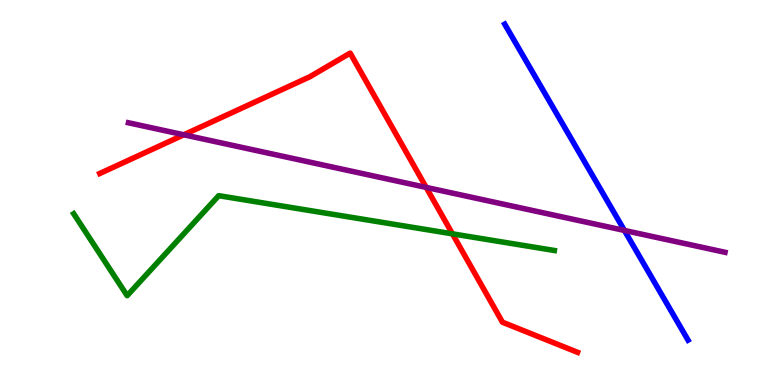[{'lines': ['blue', 'red'], 'intersections': []}, {'lines': ['green', 'red'], 'intersections': [{'x': 5.84, 'y': 3.93}]}, {'lines': ['purple', 'red'], 'intersections': [{'x': 2.37, 'y': 6.5}, {'x': 5.5, 'y': 5.13}]}, {'lines': ['blue', 'green'], 'intersections': []}, {'lines': ['blue', 'purple'], 'intersections': [{'x': 8.06, 'y': 4.01}]}, {'lines': ['green', 'purple'], 'intersections': []}]